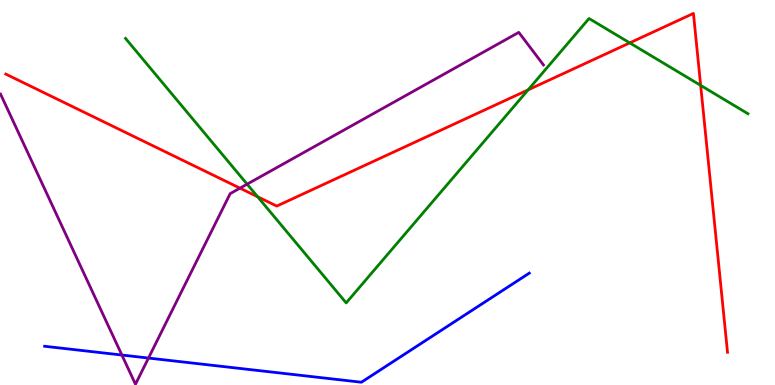[{'lines': ['blue', 'red'], 'intersections': []}, {'lines': ['green', 'red'], 'intersections': [{'x': 3.32, 'y': 4.89}, {'x': 6.81, 'y': 7.67}, {'x': 8.13, 'y': 8.89}, {'x': 9.04, 'y': 7.78}]}, {'lines': ['purple', 'red'], 'intersections': [{'x': 3.1, 'y': 5.11}]}, {'lines': ['blue', 'green'], 'intersections': []}, {'lines': ['blue', 'purple'], 'intersections': [{'x': 1.57, 'y': 0.778}, {'x': 1.92, 'y': 0.7}]}, {'lines': ['green', 'purple'], 'intersections': [{'x': 3.19, 'y': 5.22}]}]